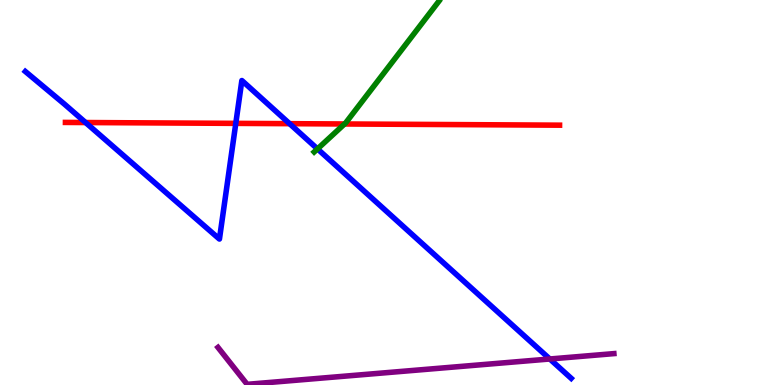[{'lines': ['blue', 'red'], 'intersections': [{'x': 1.1, 'y': 6.82}, {'x': 3.04, 'y': 6.8}, {'x': 3.74, 'y': 6.79}]}, {'lines': ['green', 'red'], 'intersections': [{'x': 4.45, 'y': 6.78}]}, {'lines': ['purple', 'red'], 'intersections': []}, {'lines': ['blue', 'green'], 'intersections': [{'x': 4.1, 'y': 6.13}]}, {'lines': ['blue', 'purple'], 'intersections': [{'x': 7.09, 'y': 0.676}]}, {'lines': ['green', 'purple'], 'intersections': []}]